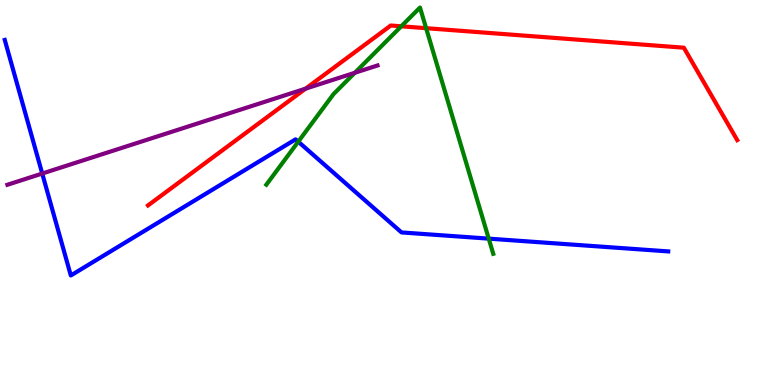[{'lines': ['blue', 'red'], 'intersections': []}, {'lines': ['green', 'red'], 'intersections': [{'x': 5.18, 'y': 9.32}, {'x': 5.5, 'y': 9.27}]}, {'lines': ['purple', 'red'], 'intersections': [{'x': 3.94, 'y': 7.7}]}, {'lines': ['blue', 'green'], 'intersections': [{'x': 3.85, 'y': 6.32}, {'x': 6.31, 'y': 3.8}]}, {'lines': ['blue', 'purple'], 'intersections': [{'x': 0.545, 'y': 5.49}]}, {'lines': ['green', 'purple'], 'intersections': [{'x': 4.58, 'y': 8.11}]}]